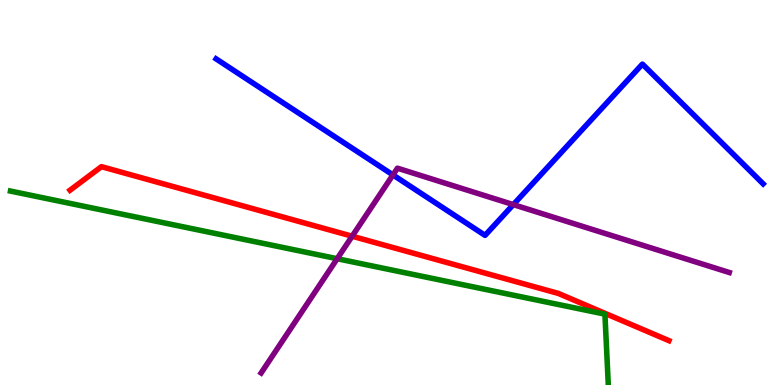[{'lines': ['blue', 'red'], 'intersections': []}, {'lines': ['green', 'red'], 'intersections': []}, {'lines': ['purple', 'red'], 'intersections': [{'x': 4.54, 'y': 3.86}]}, {'lines': ['blue', 'green'], 'intersections': []}, {'lines': ['blue', 'purple'], 'intersections': [{'x': 5.07, 'y': 5.46}, {'x': 6.62, 'y': 4.69}]}, {'lines': ['green', 'purple'], 'intersections': [{'x': 4.35, 'y': 3.28}]}]